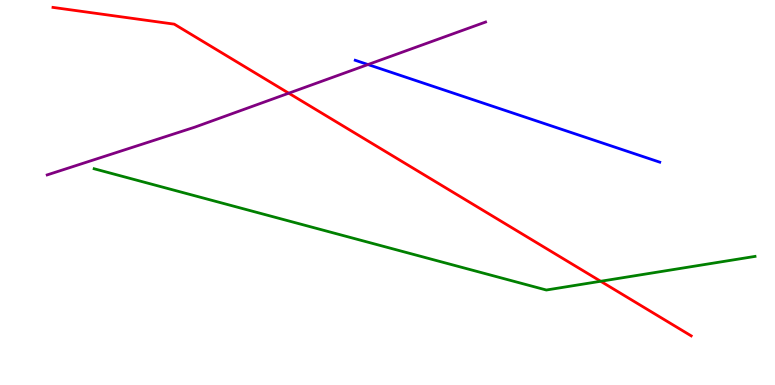[{'lines': ['blue', 'red'], 'intersections': []}, {'lines': ['green', 'red'], 'intersections': [{'x': 7.75, 'y': 2.69}]}, {'lines': ['purple', 'red'], 'intersections': [{'x': 3.73, 'y': 7.58}]}, {'lines': ['blue', 'green'], 'intersections': []}, {'lines': ['blue', 'purple'], 'intersections': [{'x': 4.75, 'y': 8.32}]}, {'lines': ['green', 'purple'], 'intersections': []}]